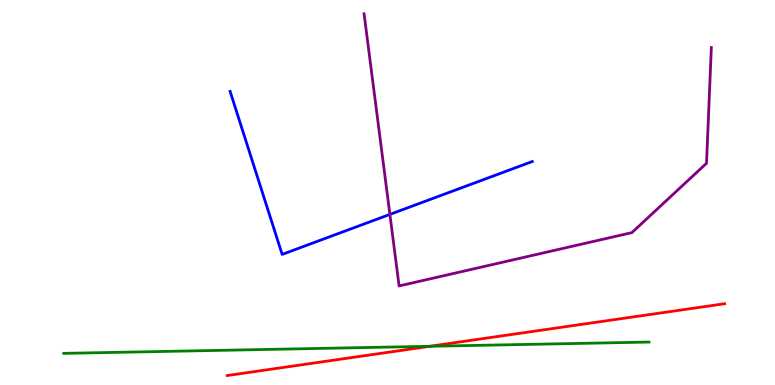[{'lines': ['blue', 'red'], 'intersections': []}, {'lines': ['green', 'red'], 'intersections': [{'x': 5.54, 'y': 1.01}]}, {'lines': ['purple', 'red'], 'intersections': []}, {'lines': ['blue', 'green'], 'intersections': []}, {'lines': ['blue', 'purple'], 'intersections': [{'x': 5.03, 'y': 4.43}]}, {'lines': ['green', 'purple'], 'intersections': []}]